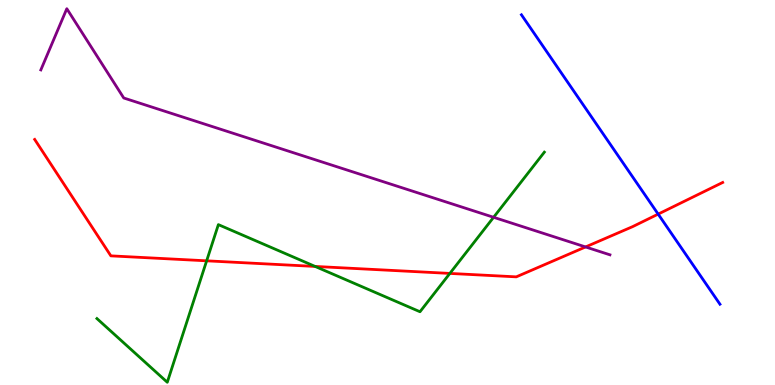[{'lines': ['blue', 'red'], 'intersections': [{'x': 8.49, 'y': 4.44}]}, {'lines': ['green', 'red'], 'intersections': [{'x': 2.67, 'y': 3.23}, {'x': 4.07, 'y': 3.08}, {'x': 5.8, 'y': 2.9}]}, {'lines': ['purple', 'red'], 'intersections': [{'x': 7.56, 'y': 3.59}]}, {'lines': ['blue', 'green'], 'intersections': []}, {'lines': ['blue', 'purple'], 'intersections': []}, {'lines': ['green', 'purple'], 'intersections': [{'x': 6.37, 'y': 4.36}]}]